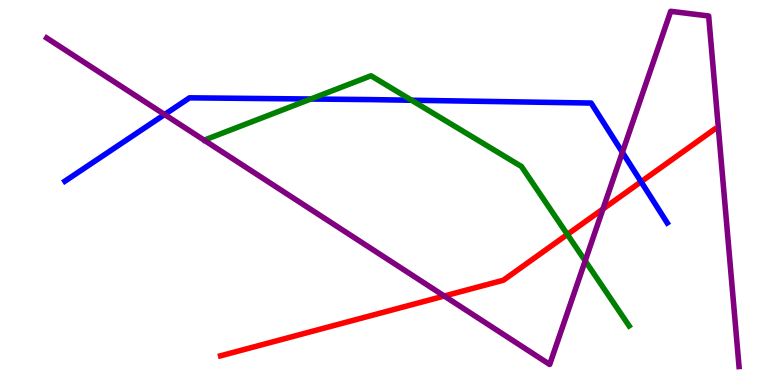[{'lines': ['blue', 'red'], 'intersections': [{'x': 8.27, 'y': 5.28}]}, {'lines': ['green', 'red'], 'intersections': [{'x': 7.32, 'y': 3.91}]}, {'lines': ['purple', 'red'], 'intersections': [{'x': 5.73, 'y': 2.31}, {'x': 7.78, 'y': 4.57}]}, {'lines': ['blue', 'green'], 'intersections': [{'x': 4.01, 'y': 7.43}, {'x': 5.31, 'y': 7.4}]}, {'lines': ['blue', 'purple'], 'intersections': [{'x': 2.12, 'y': 7.03}, {'x': 8.03, 'y': 6.04}]}, {'lines': ['green', 'purple'], 'intersections': [{'x': 7.55, 'y': 3.22}]}]